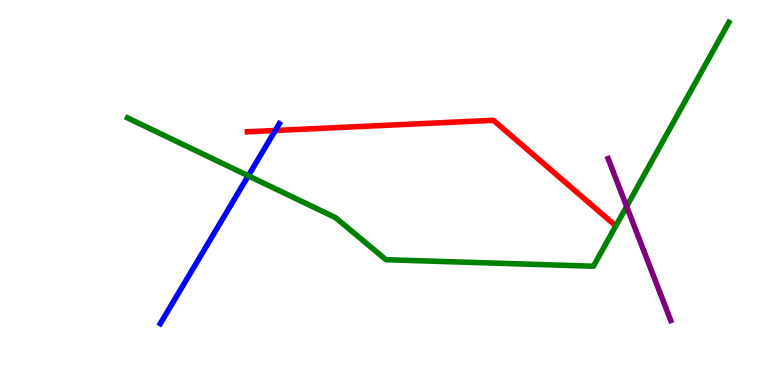[{'lines': ['blue', 'red'], 'intersections': [{'x': 3.55, 'y': 6.61}]}, {'lines': ['green', 'red'], 'intersections': []}, {'lines': ['purple', 'red'], 'intersections': []}, {'lines': ['blue', 'green'], 'intersections': [{'x': 3.2, 'y': 5.43}]}, {'lines': ['blue', 'purple'], 'intersections': []}, {'lines': ['green', 'purple'], 'intersections': [{'x': 8.09, 'y': 4.64}]}]